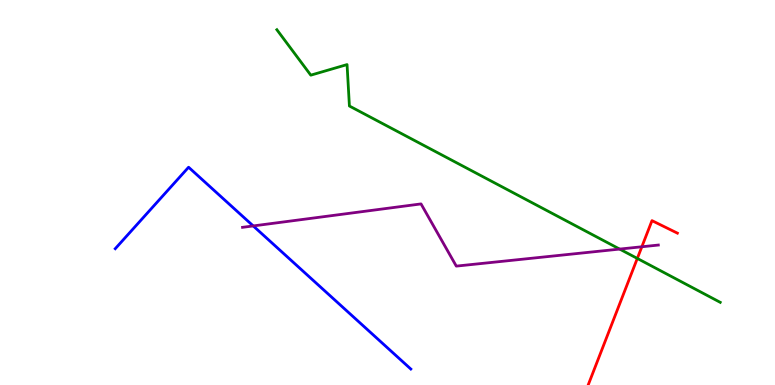[{'lines': ['blue', 'red'], 'intersections': []}, {'lines': ['green', 'red'], 'intersections': [{'x': 8.22, 'y': 3.29}]}, {'lines': ['purple', 'red'], 'intersections': [{'x': 8.28, 'y': 3.59}]}, {'lines': ['blue', 'green'], 'intersections': []}, {'lines': ['blue', 'purple'], 'intersections': [{'x': 3.27, 'y': 4.13}]}, {'lines': ['green', 'purple'], 'intersections': [{'x': 8.0, 'y': 3.53}]}]